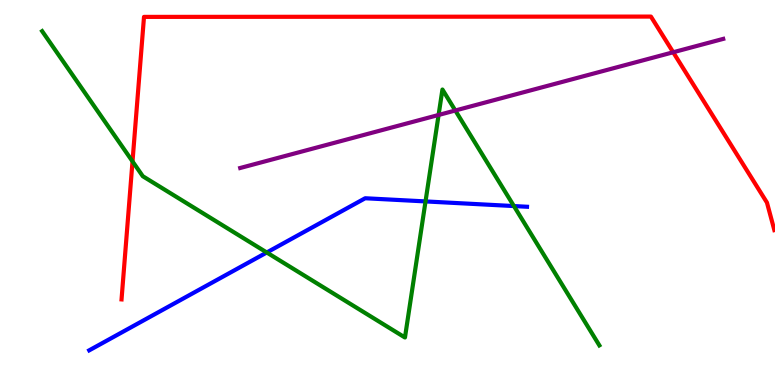[{'lines': ['blue', 'red'], 'intersections': []}, {'lines': ['green', 'red'], 'intersections': [{'x': 1.71, 'y': 5.81}]}, {'lines': ['purple', 'red'], 'intersections': [{'x': 8.69, 'y': 8.64}]}, {'lines': ['blue', 'green'], 'intersections': [{'x': 3.44, 'y': 3.44}, {'x': 5.49, 'y': 4.77}, {'x': 6.63, 'y': 4.65}]}, {'lines': ['blue', 'purple'], 'intersections': []}, {'lines': ['green', 'purple'], 'intersections': [{'x': 5.66, 'y': 7.01}, {'x': 5.88, 'y': 7.13}]}]